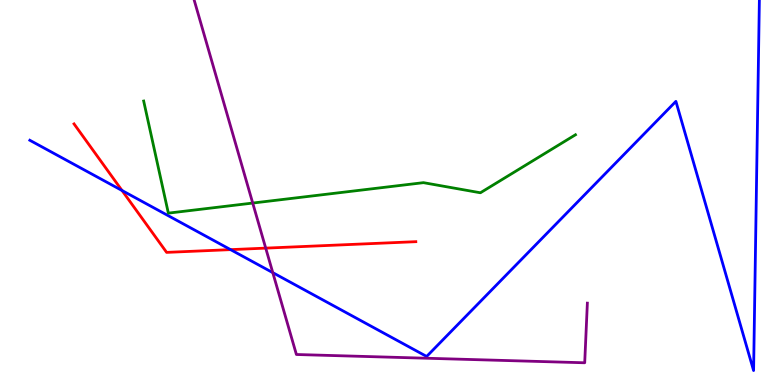[{'lines': ['blue', 'red'], 'intersections': [{'x': 1.57, 'y': 5.05}, {'x': 2.98, 'y': 3.52}]}, {'lines': ['green', 'red'], 'intersections': []}, {'lines': ['purple', 'red'], 'intersections': [{'x': 3.43, 'y': 3.56}]}, {'lines': ['blue', 'green'], 'intersections': []}, {'lines': ['blue', 'purple'], 'intersections': [{'x': 3.52, 'y': 2.92}]}, {'lines': ['green', 'purple'], 'intersections': [{'x': 3.26, 'y': 4.73}]}]